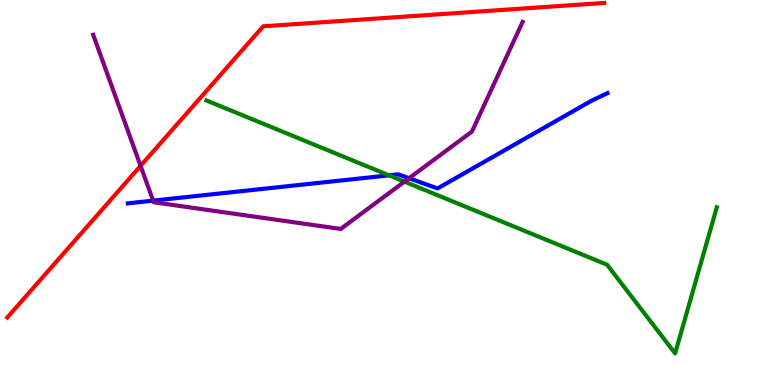[{'lines': ['blue', 'red'], 'intersections': []}, {'lines': ['green', 'red'], 'intersections': []}, {'lines': ['purple', 'red'], 'intersections': [{'x': 1.81, 'y': 5.69}]}, {'lines': ['blue', 'green'], 'intersections': [{'x': 5.02, 'y': 5.45}]}, {'lines': ['blue', 'purple'], 'intersections': [{'x': 1.98, 'y': 4.79}, {'x': 5.28, 'y': 5.37}]}, {'lines': ['green', 'purple'], 'intersections': [{'x': 5.22, 'y': 5.28}]}]